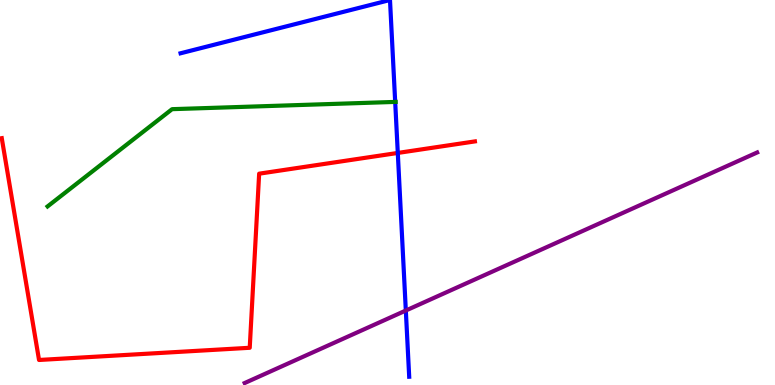[{'lines': ['blue', 'red'], 'intersections': [{'x': 5.13, 'y': 6.03}]}, {'lines': ['green', 'red'], 'intersections': []}, {'lines': ['purple', 'red'], 'intersections': []}, {'lines': ['blue', 'green'], 'intersections': [{'x': 5.1, 'y': 7.35}]}, {'lines': ['blue', 'purple'], 'intersections': [{'x': 5.24, 'y': 1.93}]}, {'lines': ['green', 'purple'], 'intersections': []}]